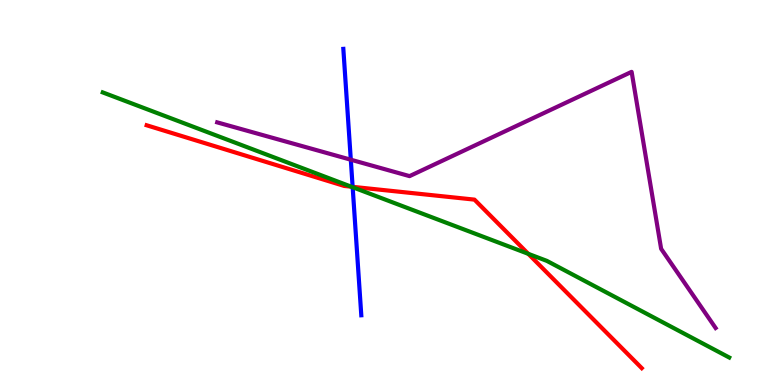[{'lines': ['blue', 'red'], 'intersections': [{'x': 4.55, 'y': 5.15}]}, {'lines': ['green', 'red'], 'intersections': [{'x': 4.53, 'y': 5.15}, {'x': 6.82, 'y': 3.41}]}, {'lines': ['purple', 'red'], 'intersections': []}, {'lines': ['blue', 'green'], 'intersections': [{'x': 4.55, 'y': 5.14}]}, {'lines': ['blue', 'purple'], 'intersections': [{'x': 4.53, 'y': 5.85}]}, {'lines': ['green', 'purple'], 'intersections': []}]